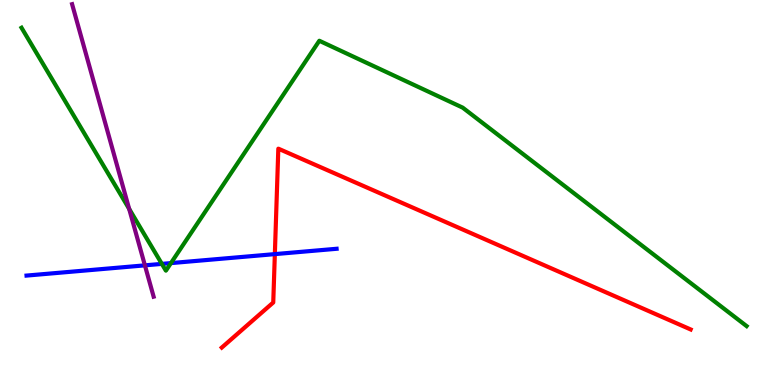[{'lines': ['blue', 'red'], 'intersections': [{'x': 3.55, 'y': 3.4}]}, {'lines': ['green', 'red'], 'intersections': []}, {'lines': ['purple', 'red'], 'intersections': []}, {'lines': ['blue', 'green'], 'intersections': [{'x': 2.09, 'y': 3.15}, {'x': 2.21, 'y': 3.17}]}, {'lines': ['blue', 'purple'], 'intersections': [{'x': 1.87, 'y': 3.11}]}, {'lines': ['green', 'purple'], 'intersections': [{'x': 1.67, 'y': 4.57}]}]